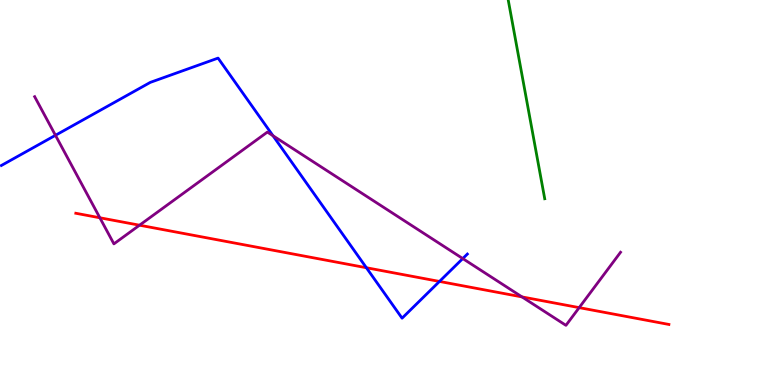[{'lines': ['blue', 'red'], 'intersections': [{'x': 4.73, 'y': 3.05}, {'x': 5.67, 'y': 2.69}]}, {'lines': ['green', 'red'], 'intersections': []}, {'lines': ['purple', 'red'], 'intersections': [{'x': 1.29, 'y': 4.34}, {'x': 1.8, 'y': 4.15}, {'x': 6.74, 'y': 2.29}, {'x': 7.47, 'y': 2.01}]}, {'lines': ['blue', 'green'], 'intersections': []}, {'lines': ['blue', 'purple'], 'intersections': [{'x': 0.716, 'y': 6.49}, {'x': 3.52, 'y': 6.47}, {'x': 5.97, 'y': 3.28}]}, {'lines': ['green', 'purple'], 'intersections': []}]